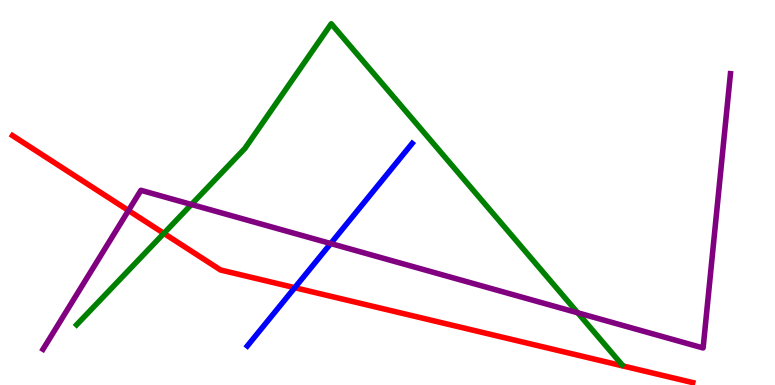[{'lines': ['blue', 'red'], 'intersections': [{'x': 3.8, 'y': 2.53}]}, {'lines': ['green', 'red'], 'intersections': [{'x': 2.11, 'y': 3.94}]}, {'lines': ['purple', 'red'], 'intersections': [{'x': 1.66, 'y': 4.53}]}, {'lines': ['blue', 'green'], 'intersections': []}, {'lines': ['blue', 'purple'], 'intersections': [{'x': 4.27, 'y': 3.67}]}, {'lines': ['green', 'purple'], 'intersections': [{'x': 2.47, 'y': 4.69}, {'x': 7.45, 'y': 1.88}]}]